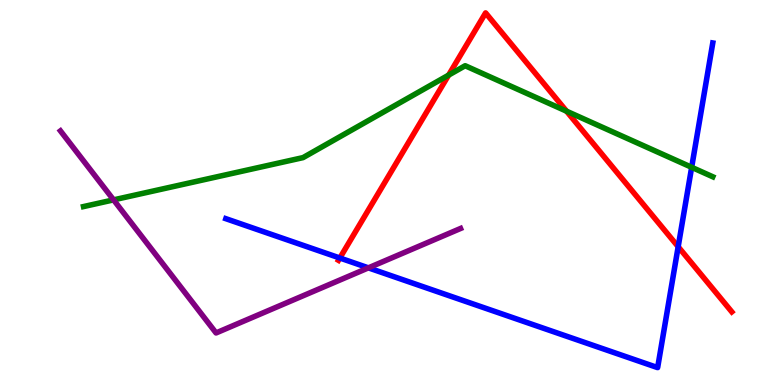[{'lines': ['blue', 'red'], 'intersections': [{'x': 4.39, 'y': 3.3}, {'x': 8.75, 'y': 3.59}]}, {'lines': ['green', 'red'], 'intersections': [{'x': 5.79, 'y': 8.05}, {'x': 7.31, 'y': 7.11}]}, {'lines': ['purple', 'red'], 'intersections': []}, {'lines': ['blue', 'green'], 'intersections': [{'x': 8.92, 'y': 5.65}]}, {'lines': ['blue', 'purple'], 'intersections': [{'x': 4.75, 'y': 3.04}]}, {'lines': ['green', 'purple'], 'intersections': [{'x': 1.47, 'y': 4.81}]}]